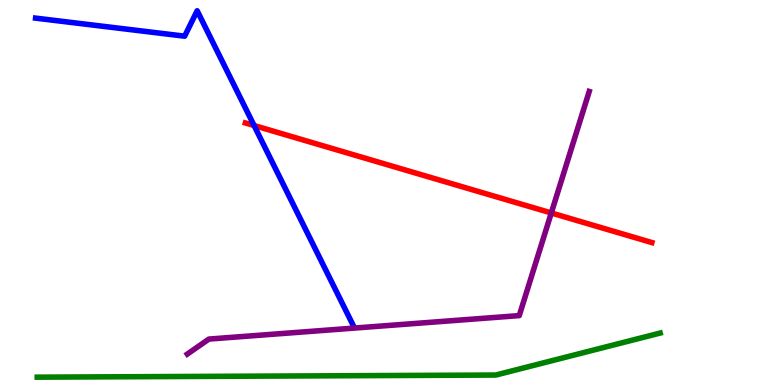[{'lines': ['blue', 'red'], 'intersections': [{'x': 3.28, 'y': 6.74}]}, {'lines': ['green', 'red'], 'intersections': []}, {'lines': ['purple', 'red'], 'intersections': [{'x': 7.11, 'y': 4.47}]}, {'lines': ['blue', 'green'], 'intersections': []}, {'lines': ['blue', 'purple'], 'intersections': []}, {'lines': ['green', 'purple'], 'intersections': []}]